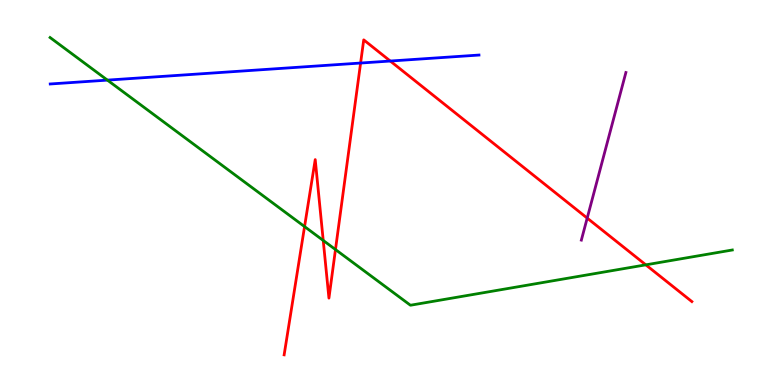[{'lines': ['blue', 'red'], 'intersections': [{'x': 4.65, 'y': 8.36}, {'x': 5.04, 'y': 8.41}]}, {'lines': ['green', 'red'], 'intersections': [{'x': 3.93, 'y': 4.11}, {'x': 4.17, 'y': 3.75}, {'x': 4.33, 'y': 3.52}, {'x': 8.33, 'y': 3.12}]}, {'lines': ['purple', 'red'], 'intersections': [{'x': 7.58, 'y': 4.34}]}, {'lines': ['blue', 'green'], 'intersections': [{'x': 1.39, 'y': 7.92}]}, {'lines': ['blue', 'purple'], 'intersections': []}, {'lines': ['green', 'purple'], 'intersections': []}]